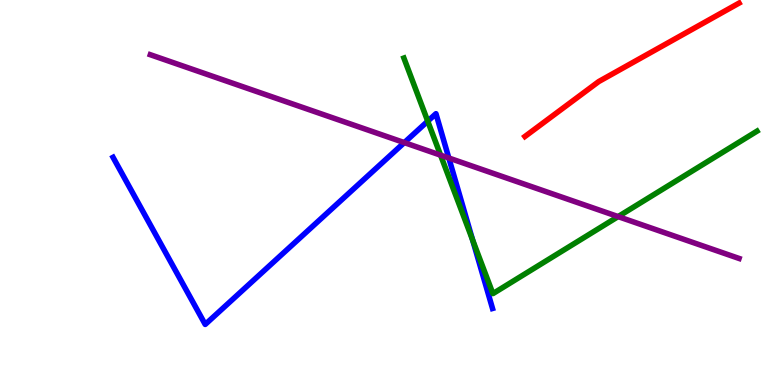[{'lines': ['blue', 'red'], 'intersections': []}, {'lines': ['green', 'red'], 'intersections': []}, {'lines': ['purple', 'red'], 'intersections': []}, {'lines': ['blue', 'green'], 'intersections': [{'x': 5.52, 'y': 6.85}, {'x': 6.1, 'y': 3.77}]}, {'lines': ['blue', 'purple'], 'intersections': [{'x': 5.22, 'y': 6.3}, {'x': 5.79, 'y': 5.9}]}, {'lines': ['green', 'purple'], 'intersections': [{'x': 5.68, 'y': 5.97}, {'x': 7.98, 'y': 4.37}]}]